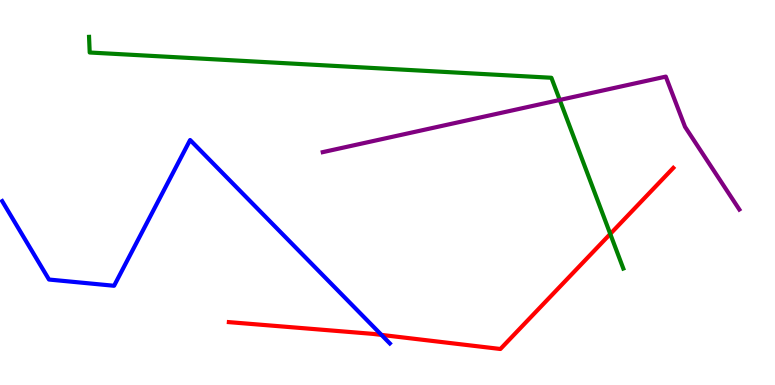[{'lines': ['blue', 'red'], 'intersections': [{'x': 4.92, 'y': 1.3}]}, {'lines': ['green', 'red'], 'intersections': [{'x': 7.87, 'y': 3.92}]}, {'lines': ['purple', 'red'], 'intersections': []}, {'lines': ['blue', 'green'], 'intersections': []}, {'lines': ['blue', 'purple'], 'intersections': []}, {'lines': ['green', 'purple'], 'intersections': [{'x': 7.22, 'y': 7.4}]}]